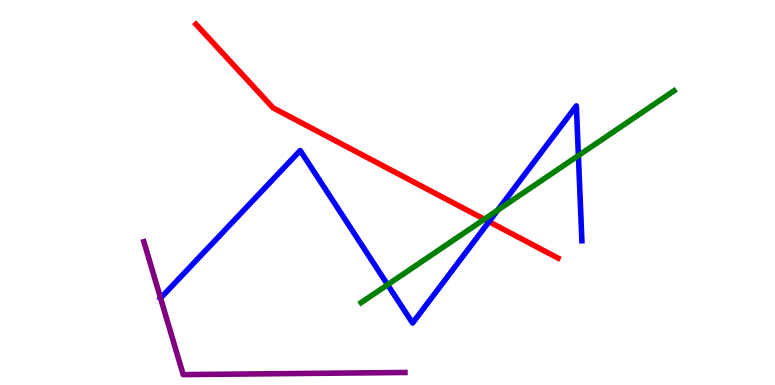[{'lines': ['blue', 'red'], 'intersections': [{'x': 6.31, 'y': 4.24}]}, {'lines': ['green', 'red'], 'intersections': [{'x': 6.25, 'y': 4.31}]}, {'lines': ['purple', 'red'], 'intersections': []}, {'lines': ['blue', 'green'], 'intersections': [{'x': 5.0, 'y': 2.61}, {'x': 6.42, 'y': 4.54}, {'x': 7.46, 'y': 5.96}]}, {'lines': ['blue', 'purple'], 'intersections': [{'x': 2.07, 'y': 2.26}]}, {'lines': ['green', 'purple'], 'intersections': []}]